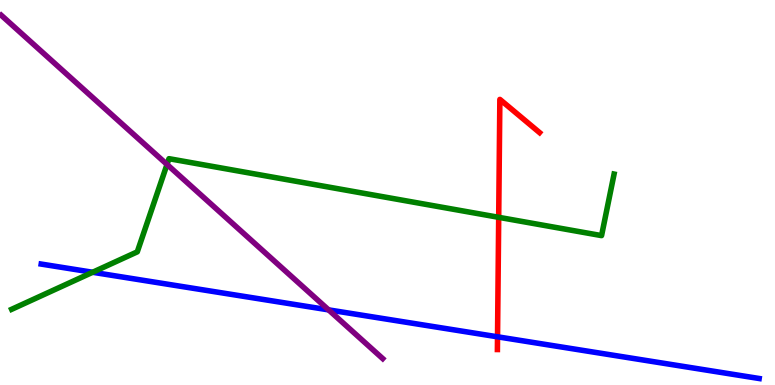[{'lines': ['blue', 'red'], 'intersections': [{'x': 6.42, 'y': 1.25}]}, {'lines': ['green', 'red'], 'intersections': [{'x': 6.43, 'y': 4.36}]}, {'lines': ['purple', 'red'], 'intersections': []}, {'lines': ['blue', 'green'], 'intersections': [{'x': 1.2, 'y': 2.93}]}, {'lines': ['blue', 'purple'], 'intersections': [{'x': 4.24, 'y': 1.95}]}, {'lines': ['green', 'purple'], 'intersections': [{'x': 2.16, 'y': 5.73}]}]